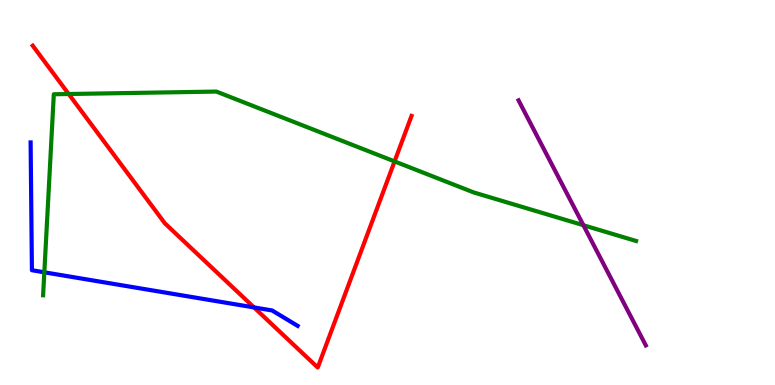[{'lines': ['blue', 'red'], 'intersections': [{'x': 3.28, 'y': 2.01}]}, {'lines': ['green', 'red'], 'intersections': [{'x': 0.886, 'y': 7.56}, {'x': 5.09, 'y': 5.81}]}, {'lines': ['purple', 'red'], 'intersections': []}, {'lines': ['blue', 'green'], 'intersections': [{'x': 0.572, 'y': 2.93}]}, {'lines': ['blue', 'purple'], 'intersections': []}, {'lines': ['green', 'purple'], 'intersections': [{'x': 7.53, 'y': 4.15}]}]